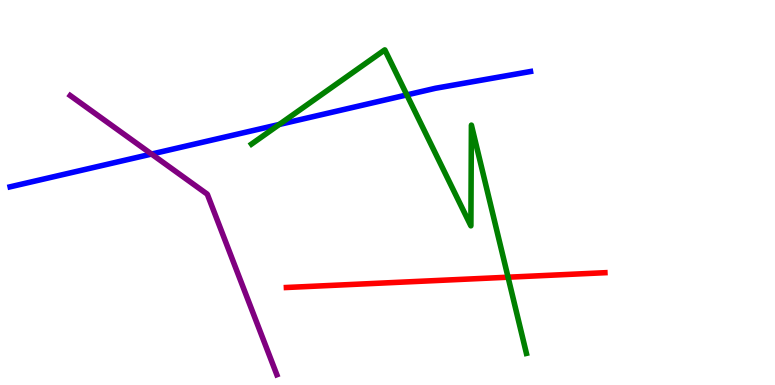[{'lines': ['blue', 'red'], 'intersections': []}, {'lines': ['green', 'red'], 'intersections': [{'x': 6.56, 'y': 2.8}]}, {'lines': ['purple', 'red'], 'intersections': []}, {'lines': ['blue', 'green'], 'intersections': [{'x': 3.6, 'y': 6.77}, {'x': 5.25, 'y': 7.53}]}, {'lines': ['blue', 'purple'], 'intersections': [{'x': 1.96, 'y': 6.0}]}, {'lines': ['green', 'purple'], 'intersections': []}]